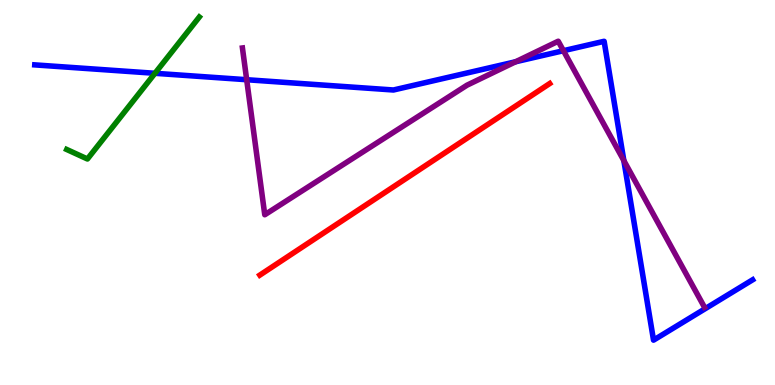[{'lines': ['blue', 'red'], 'intersections': []}, {'lines': ['green', 'red'], 'intersections': []}, {'lines': ['purple', 'red'], 'intersections': []}, {'lines': ['blue', 'green'], 'intersections': [{'x': 2.0, 'y': 8.1}]}, {'lines': ['blue', 'purple'], 'intersections': [{'x': 3.18, 'y': 7.93}, {'x': 6.65, 'y': 8.4}, {'x': 7.27, 'y': 8.68}, {'x': 8.05, 'y': 5.83}]}, {'lines': ['green', 'purple'], 'intersections': []}]